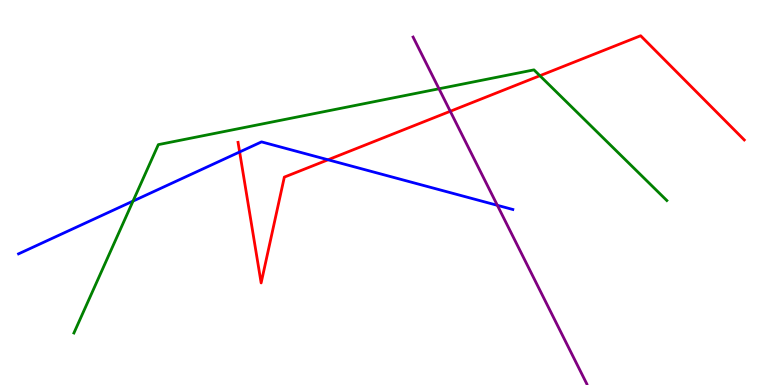[{'lines': ['blue', 'red'], 'intersections': [{'x': 3.09, 'y': 6.05}, {'x': 4.23, 'y': 5.85}]}, {'lines': ['green', 'red'], 'intersections': [{'x': 6.97, 'y': 8.03}]}, {'lines': ['purple', 'red'], 'intersections': [{'x': 5.81, 'y': 7.11}]}, {'lines': ['blue', 'green'], 'intersections': [{'x': 1.72, 'y': 4.78}]}, {'lines': ['blue', 'purple'], 'intersections': [{'x': 6.42, 'y': 4.67}]}, {'lines': ['green', 'purple'], 'intersections': [{'x': 5.66, 'y': 7.69}]}]